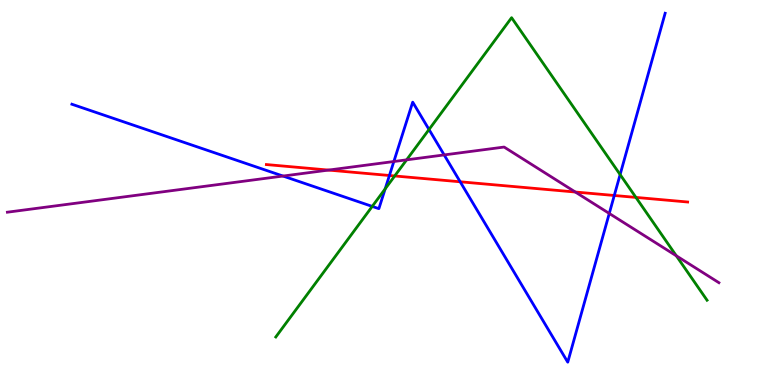[{'lines': ['blue', 'red'], 'intersections': [{'x': 5.02, 'y': 5.44}, {'x': 5.94, 'y': 5.28}, {'x': 7.93, 'y': 4.92}]}, {'lines': ['green', 'red'], 'intersections': [{'x': 5.09, 'y': 5.43}, {'x': 8.21, 'y': 4.87}]}, {'lines': ['purple', 'red'], 'intersections': [{'x': 4.24, 'y': 5.58}, {'x': 7.42, 'y': 5.01}]}, {'lines': ['blue', 'green'], 'intersections': [{'x': 4.8, 'y': 4.64}, {'x': 4.97, 'y': 5.09}, {'x': 5.54, 'y': 6.64}, {'x': 8.0, 'y': 5.47}]}, {'lines': ['blue', 'purple'], 'intersections': [{'x': 3.65, 'y': 5.43}, {'x': 5.08, 'y': 5.8}, {'x': 5.73, 'y': 5.98}, {'x': 7.86, 'y': 4.46}]}, {'lines': ['green', 'purple'], 'intersections': [{'x': 5.25, 'y': 5.85}, {'x': 8.73, 'y': 3.36}]}]